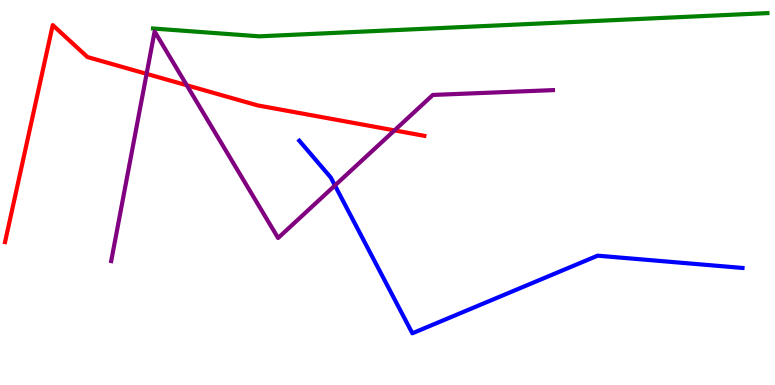[{'lines': ['blue', 'red'], 'intersections': []}, {'lines': ['green', 'red'], 'intersections': []}, {'lines': ['purple', 'red'], 'intersections': [{'x': 1.89, 'y': 8.08}, {'x': 2.41, 'y': 7.79}, {'x': 5.09, 'y': 6.61}]}, {'lines': ['blue', 'green'], 'intersections': []}, {'lines': ['blue', 'purple'], 'intersections': [{'x': 4.32, 'y': 5.18}]}, {'lines': ['green', 'purple'], 'intersections': []}]